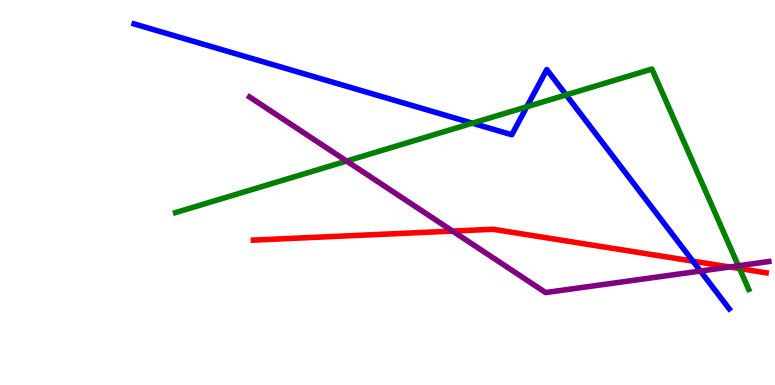[{'lines': ['blue', 'red'], 'intersections': [{'x': 8.94, 'y': 3.22}]}, {'lines': ['green', 'red'], 'intersections': [{'x': 9.54, 'y': 3.02}]}, {'lines': ['purple', 'red'], 'intersections': [{'x': 5.84, 'y': 4.0}, {'x': 9.41, 'y': 3.07}]}, {'lines': ['blue', 'green'], 'intersections': [{'x': 6.09, 'y': 6.8}, {'x': 6.8, 'y': 7.23}, {'x': 7.3, 'y': 7.53}]}, {'lines': ['blue', 'purple'], 'intersections': [{'x': 9.04, 'y': 2.96}]}, {'lines': ['green', 'purple'], 'intersections': [{'x': 4.47, 'y': 5.82}, {'x': 9.53, 'y': 3.1}]}]